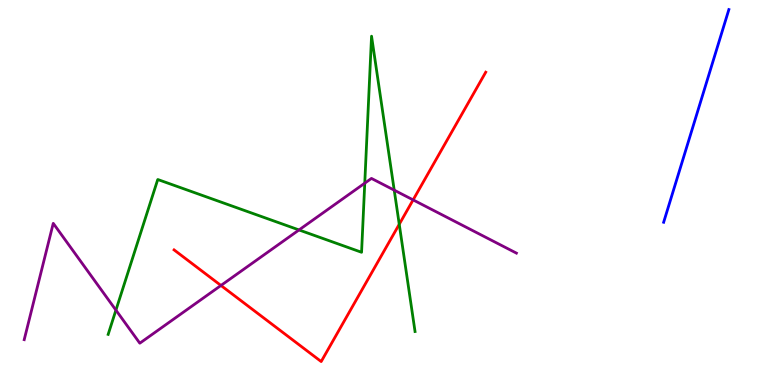[{'lines': ['blue', 'red'], 'intersections': []}, {'lines': ['green', 'red'], 'intersections': [{'x': 5.15, 'y': 4.17}]}, {'lines': ['purple', 'red'], 'intersections': [{'x': 2.85, 'y': 2.59}, {'x': 5.33, 'y': 4.81}]}, {'lines': ['blue', 'green'], 'intersections': []}, {'lines': ['blue', 'purple'], 'intersections': []}, {'lines': ['green', 'purple'], 'intersections': [{'x': 1.5, 'y': 1.94}, {'x': 3.86, 'y': 4.03}, {'x': 4.71, 'y': 5.24}, {'x': 5.09, 'y': 5.06}]}]